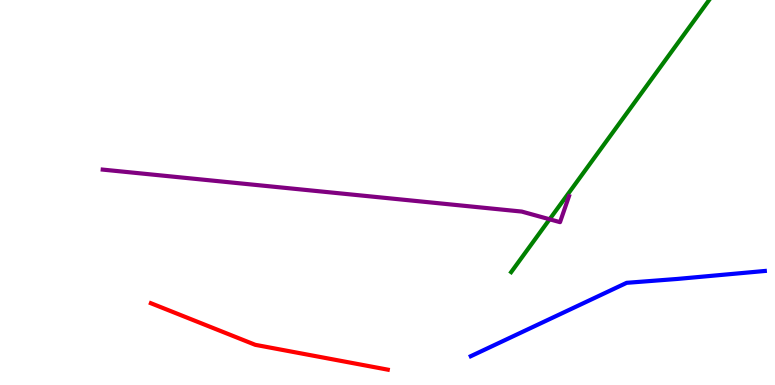[{'lines': ['blue', 'red'], 'intersections': []}, {'lines': ['green', 'red'], 'intersections': []}, {'lines': ['purple', 'red'], 'intersections': []}, {'lines': ['blue', 'green'], 'intersections': []}, {'lines': ['blue', 'purple'], 'intersections': []}, {'lines': ['green', 'purple'], 'intersections': [{'x': 7.09, 'y': 4.3}]}]